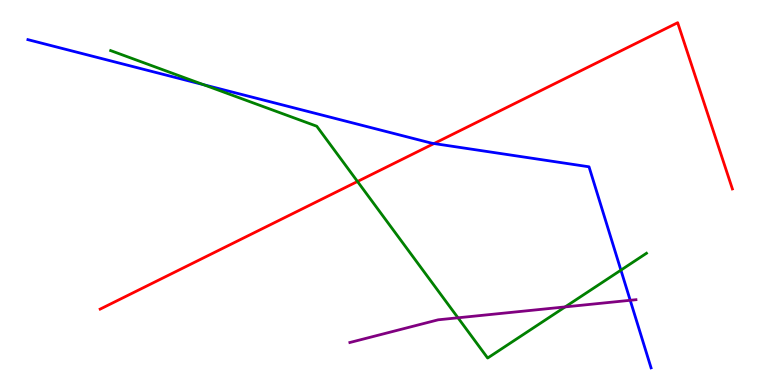[{'lines': ['blue', 'red'], 'intersections': [{'x': 5.6, 'y': 6.27}]}, {'lines': ['green', 'red'], 'intersections': [{'x': 4.61, 'y': 5.29}]}, {'lines': ['purple', 'red'], 'intersections': []}, {'lines': ['blue', 'green'], 'intersections': [{'x': 2.63, 'y': 7.8}, {'x': 8.01, 'y': 2.98}]}, {'lines': ['blue', 'purple'], 'intersections': [{'x': 8.13, 'y': 2.2}]}, {'lines': ['green', 'purple'], 'intersections': [{'x': 5.91, 'y': 1.75}, {'x': 7.29, 'y': 2.03}]}]